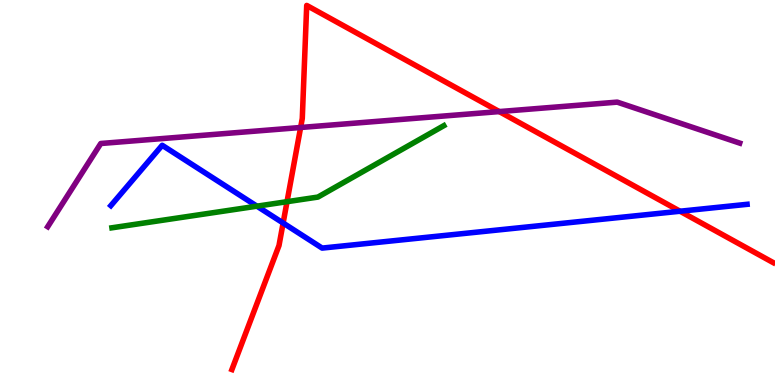[{'lines': ['blue', 'red'], 'intersections': [{'x': 3.65, 'y': 4.21}, {'x': 8.77, 'y': 4.51}]}, {'lines': ['green', 'red'], 'intersections': [{'x': 3.7, 'y': 4.76}]}, {'lines': ['purple', 'red'], 'intersections': [{'x': 3.88, 'y': 6.69}, {'x': 6.44, 'y': 7.1}]}, {'lines': ['blue', 'green'], 'intersections': [{'x': 3.32, 'y': 4.64}]}, {'lines': ['blue', 'purple'], 'intersections': []}, {'lines': ['green', 'purple'], 'intersections': []}]